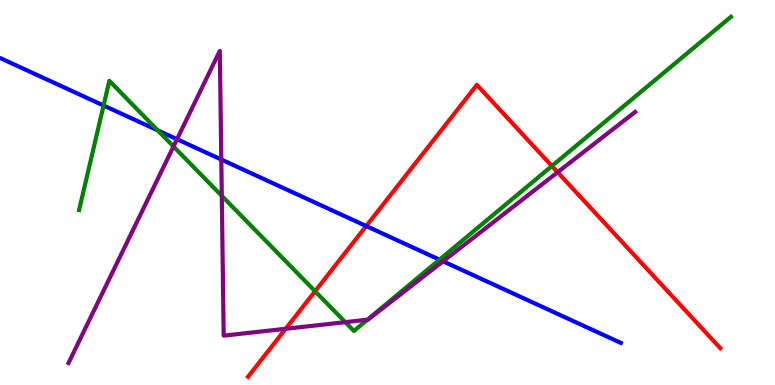[{'lines': ['blue', 'red'], 'intersections': [{'x': 4.73, 'y': 4.13}]}, {'lines': ['green', 'red'], 'intersections': [{'x': 4.07, 'y': 2.44}, {'x': 7.12, 'y': 5.69}]}, {'lines': ['purple', 'red'], 'intersections': [{'x': 3.69, 'y': 1.46}, {'x': 7.2, 'y': 5.53}]}, {'lines': ['blue', 'green'], 'intersections': [{'x': 1.34, 'y': 7.26}, {'x': 2.04, 'y': 6.61}, {'x': 5.67, 'y': 3.26}]}, {'lines': ['blue', 'purple'], 'intersections': [{'x': 2.28, 'y': 6.38}, {'x': 2.86, 'y': 5.86}, {'x': 5.72, 'y': 3.21}]}, {'lines': ['green', 'purple'], 'intersections': [{'x': 2.24, 'y': 6.2}, {'x': 2.86, 'y': 4.91}, {'x': 4.46, 'y': 1.63}, {'x': 4.74, 'y': 1.7}]}]